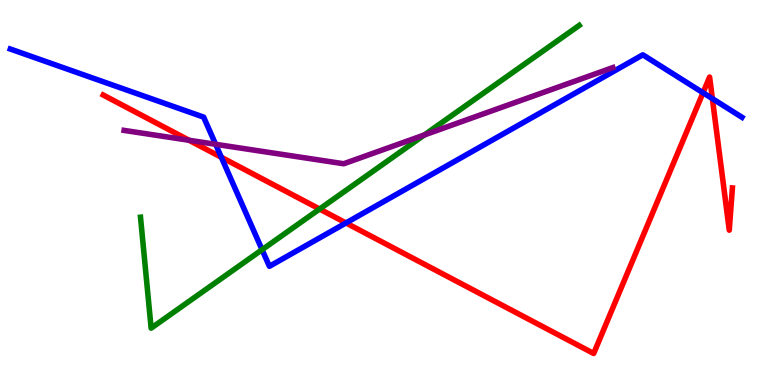[{'lines': ['blue', 'red'], 'intersections': [{'x': 2.86, 'y': 5.91}, {'x': 4.46, 'y': 4.21}, {'x': 9.07, 'y': 7.59}, {'x': 9.19, 'y': 7.44}]}, {'lines': ['green', 'red'], 'intersections': [{'x': 4.12, 'y': 4.57}]}, {'lines': ['purple', 'red'], 'intersections': [{'x': 2.44, 'y': 6.36}]}, {'lines': ['blue', 'green'], 'intersections': [{'x': 3.38, 'y': 3.51}]}, {'lines': ['blue', 'purple'], 'intersections': [{'x': 2.78, 'y': 6.25}]}, {'lines': ['green', 'purple'], 'intersections': [{'x': 5.48, 'y': 6.49}]}]